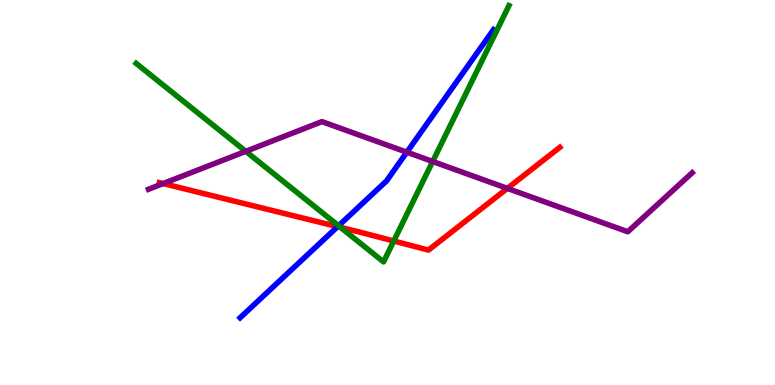[{'lines': ['blue', 'red'], 'intersections': [{'x': 4.36, 'y': 4.11}]}, {'lines': ['green', 'red'], 'intersections': [{'x': 4.39, 'y': 4.09}, {'x': 5.08, 'y': 3.74}]}, {'lines': ['purple', 'red'], 'intersections': [{'x': 2.11, 'y': 5.23}, {'x': 6.55, 'y': 5.11}]}, {'lines': ['blue', 'green'], 'intersections': [{'x': 4.37, 'y': 4.14}]}, {'lines': ['blue', 'purple'], 'intersections': [{'x': 5.25, 'y': 6.05}]}, {'lines': ['green', 'purple'], 'intersections': [{'x': 3.17, 'y': 6.07}, {'x': 5.58, 'y': 5.81}]}]